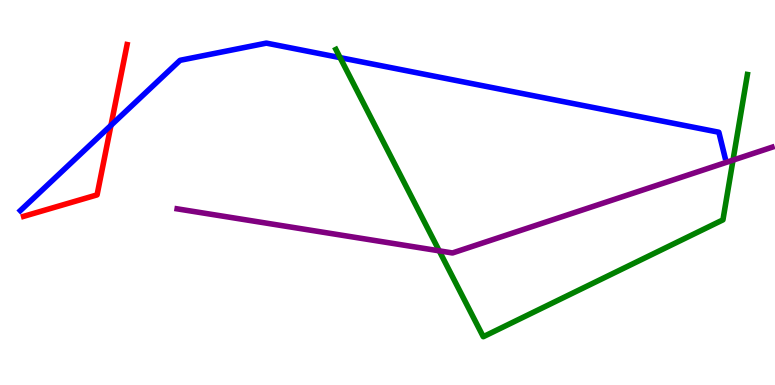[{'lines': ['blue', 'red'], 'intersections': [{'x': 1.43, 'y': 6.74}]}, {'lines': ['green', 'red'], 'intersections': []}, {'lines': ['purple', 'red'], 'intersections': []}, {'lines': ['blue', 'green'], 'intersections': [{'x': 4.39, 'y': 8.5}]}, {'lines': ['blue', 'purple'], 'intersections': []}, {'lines': ['green', 'purple'], 'intersections': [{'x': 5.67, 'y': 3.48}, {'x': 9.46, 'y': 5.84}]}]